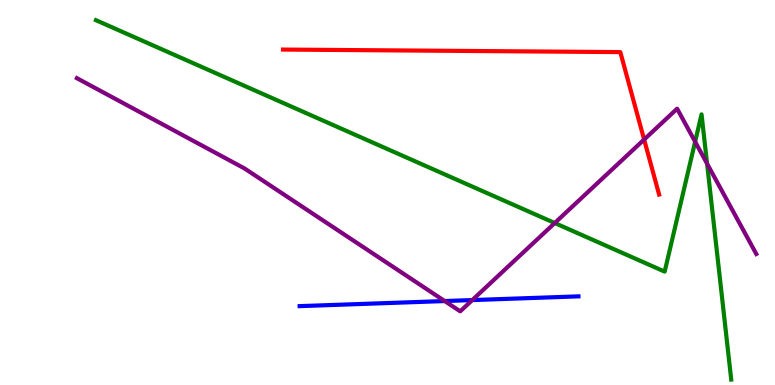[{'lines': ['blue', 'red'], 'intersections': []}, {'lines': ['green', 'red'], 'intersections': []}, {'lines': ['purple', 'red'], 'intersections': [{'x': 8.31, 'y': 6.38}]}, {'lines': ['blue', 'green'], 'intersections': []}, {'lines': ['blue', 'purple'], 'intersections': [{'x': 5.74, 'y': 2.18}, {'x': 6.09, 'y': 2.21}]}, {'lines': ['green', 'purple'], 'intersections': [{'x': 7.16, 'y': 4.21}, {'x': 8.97, 'y': 6.32}, {'x': 9.12, 'y': 5.75}]}]